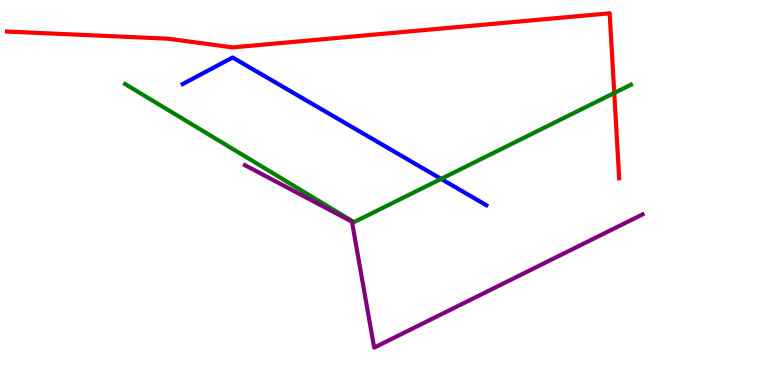[{'lines': ['blue', 'red'], 'intersections': []}, {'lines': ['green', 'red'], 'intersections': [{'x': 7.93, 'y': 7.59}]}, {'lines': ['purple', 'red'], 'intersections': []}, {'lines': ['blue', 'green'], 'intersections': [{'x': 5.69, 'y': 5.35}]}, {'lines': ['blue', 'purple'], 'intersections': []}, {'lines': ['green', 'purple'], 'intersections': []}]